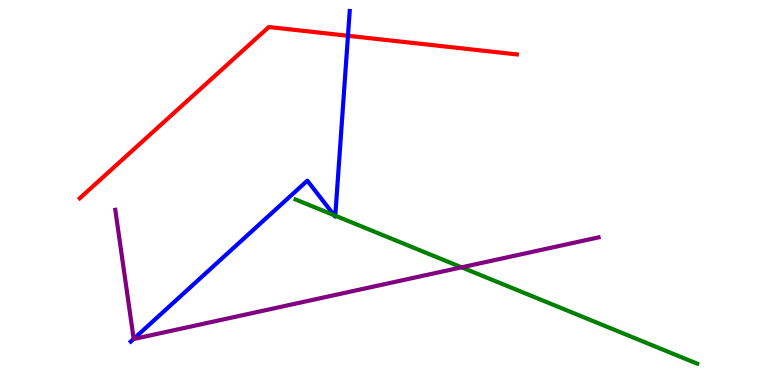[{'lines': ['blue', 'red'], 'intersections': [{'x': 4.49, 'y': 9.07}]}, {'lines': ['green', 'red'], 'intersections': []}, {'lines': ['purple', 'red'], 'intersections': []}, {'lines': ['blue', 'green'], 'intersections': [{'x': 4.31, 'y': 4.41}, {'x': 4.33, 'y': 4.4}]}, {'lines': ['blue', 'purple'], 'intersections': [{'x': 1.72, 'y': 1.2}]}, {'lines': ['green', 'purple'], 'intersections': [{'x': 5.96, 'y': 3.06}]}]